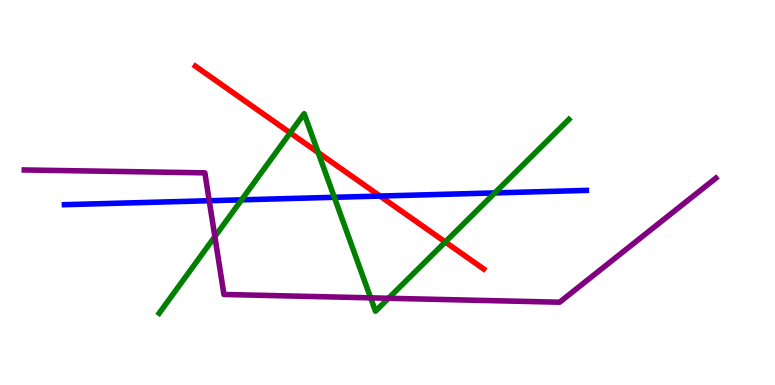[{'lines': ['blue', 'red'], 'intersections': [{'x': 4.9, 'y': 4.91}]}, {'lines': ['green', 'red'], 'intersections': [{'x': 3.74, 'y': 6.55}, {'x': 4.11, 'y': 6.04}, {'x': 5.75, 'y': 3.71}]}, {'lines': ['purple', 'red'], 'intersections': []}, {'lines': ['blue', 'green'], 'intersections': [{'x': 3.12, 'y': 4.81}, {'x': 4.31, 'y': 4.88}, {'x': 6.38, 'y': 4.99}]}, {'lines': ['blue', 'purple'], 'intersections': [{'x': 2.7, 'y': 4.79}]}, {'lines': ['green', 'purple'], 'intersections': [{'x': 2.77, 'y': 3.85}, {'x': 4.78, 'y': 2.26}, {'x': 5.01, 'y': 2.25}]}]